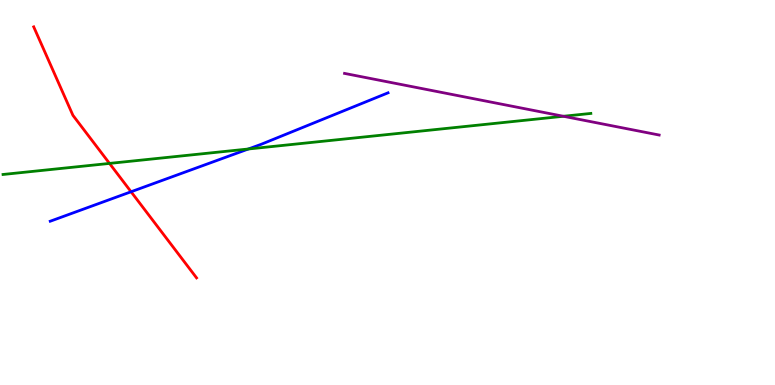[{'lines': ['blue', 'red'], 'intersections': [{'x': 1.69, 'y': 5.02}]}, {'lines': ['green', 'red'], 'intersections': [{'x': 1.41, 'y': 5.76}]}, {'lines': ['purple', 'red'], 'intersections': []}, {'lines': ['blue', 'green'], 'intersections': [{'x': 3.2, 'y': 6.13}]}, {'lines': ['blue', 'purple'], 'intersections': []}, {'lines': ['green', 'purple'], 'intersections': [{'x': 7.27, 'y': 6.98}]}]